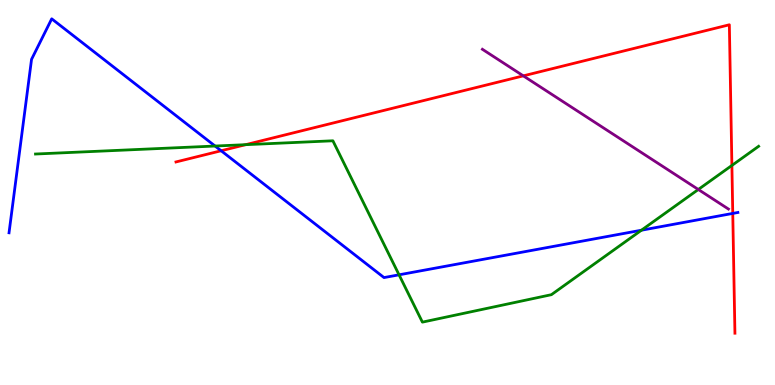[{'lines': ['blue', 'red'], 'intersections': [{'x': 2.85, 'y': 6.08}, {'x': 9.46, 'y': 4.46}]}, {'lines': ['green', 'red'], 'intersections': [{'x': 3.17, 'y': 6.24}, {'x': 9.44, 'y': 5.7}]}, {'lines': ['purple', 'red'], 'intersections': [{'x': 6.75, 'y': 8.03}]}, {'lines': ['blue', 'green'], 'intersections': [{'x': 2.78, 'y': 6.21}, {'x': 5.15, 'y': 2.86}, {'x': 8.28, 'y': 4.02}]}, {'lines': ['blue', 'purple'], 'intersections': []}, {'lines': ['green', 'purple'], 'intersections': [{'x': 9.01, 'y': 5.08}]}]